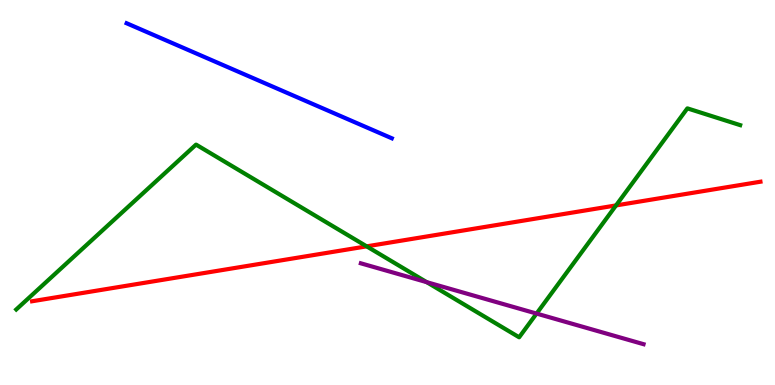[{'lines': ['blue', 'red'], 'intersections': []}, {'lines': ['green', 'red'], 'intersections': [{'x': 4.73, 'y': 3.6}, {'x': 7.95, 'y': 4.66}]}, {'lines': ['purple', 'red'], 'intersections': []}, {'lines': ['blue', 'green'], 'intersections': []}, {'lines': ['blue', 'purple'], 'intersections': []}, {'lines': ['green', 'purple'], 'intersections': [{'x': 5.51, 'y': 2.67}, {'x': 6.92, 'y': 1.86}]}]